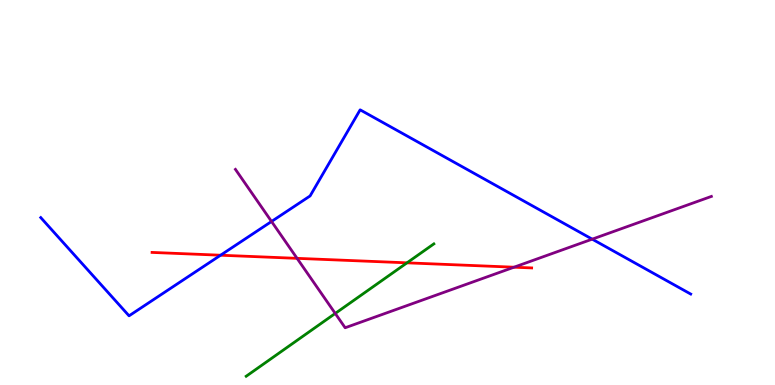[{'lines': ['blue', 'red'], 'intersections': [{'x': 2.85, 'y': 3.37}]}, {'lines': ['green', 'red'], 'intersections': [{'x': 5.25, 'y': 3.17}]}, {'lines': ['purple', 'red'], 'intersections': [{'x': 3.83, 'y': 3.29}, {'x': 6.63, 'y': 3.06}]}, {'lines': ['blue', 'green'], 'intersections': []}, {'lines': ['blue', 'purple'], 'intersections': [{'x': 3.5, 'y': 4.25}, {'x': 7.64, 'y': 3.79}]}, {'lines': ['green', 'purple'], 'intersections': [{'x': 4.33, 'y': 1.86}]}]